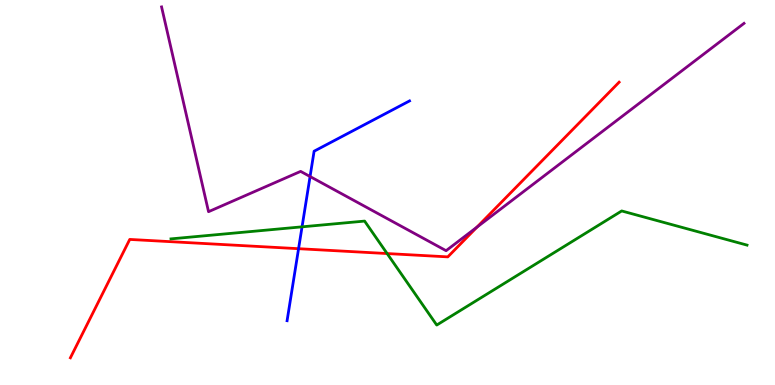[{'lines': ['blue', 'red'], 'intersections': [{'x': 3.85, 'y': 3.54}]}, {'lines': ['green', 'red'], 'intersections': [{'x': 5.0, 'y': 3.41}]}, {'lines': ['purple', 'red'], 'intersections': [{'x': 6.16, 'y': 4.1}]}, {'lines': ['blue', 'green'], 'intersections': [{'x': 3.9, 'y': 4.11}]}, {'lines': ['blue', 'purple'], 'intersections': [{'x': 4.0, 'y': 5.41}]}, {'lines': ['green', 'purple'], 'intersections': []}]